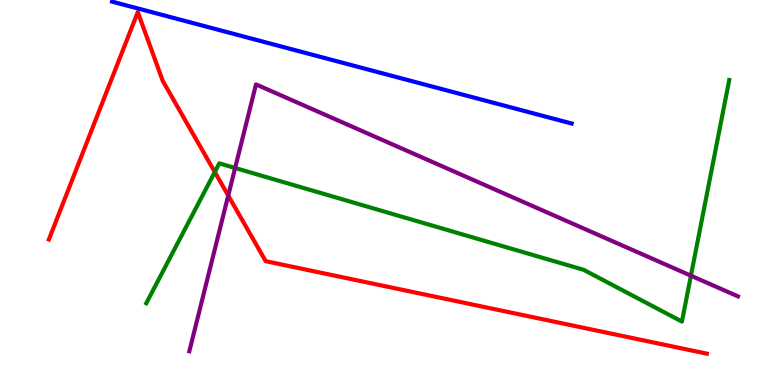[{'lines': ['blue', 'red'], 'intersections': []}, {'lines': ['green', 'red'], 'intersections': [{'x': 2.77, 'y': 5.53}]}, {'lines': ['purple', 'red'], 'intersections': [{'x': 2.94, 'y': 4.92}]}, {'lines': ['blue', 'green'], 'intersections': []}, {'lines': ['blue', 'purple'], 'intersections': []}, {'lines': ['green', 'purple'], 'intersections': [{'x': 3.03, 'y': 5.64}, {'x': 8.92, 'y': 2.84}]}]